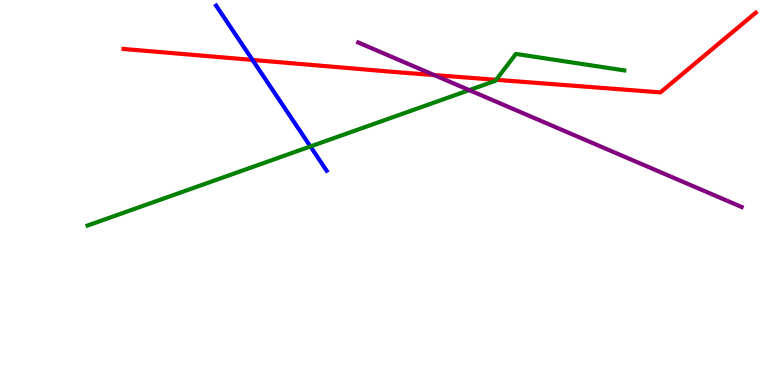[{'lines': ['blue', 'red'], 'intersections': [{'x': 3.26, 'y': 8.44}]}, {'lines': ['green', 'red'], 'intersections': [{'x': 6.4, 'y': 7.93}]}, {'lines': ['purple', 'red'], 'intersections': [{'x': 5.6, 'y': 8.05}]}, {'lines': ['blue', 'green'], 'intersections': [{'x': 4.01, 'y': 6.2}]}, {'lines': ['blue', 'purple'], 'intersections': []}, {'lines': ['green', 'purple'], 'intersections': [{'x': 6.05, 'y': 7.66}]}]